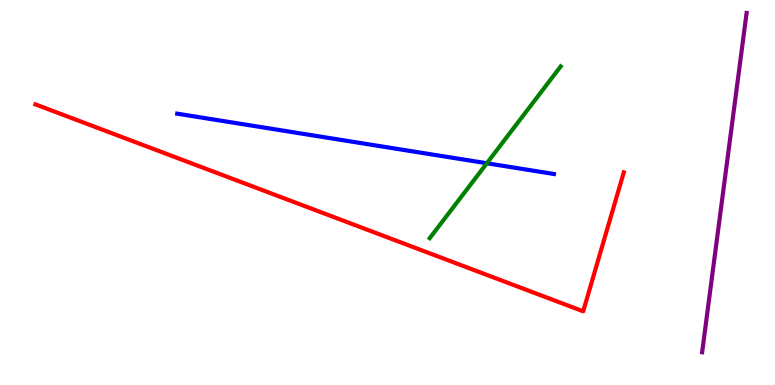[{'lines': ['blue', 'red'], 'intersections': []}, {'lines': ['green', 'red'], 'intersections': []}, {'lines': ['purple', 'red'], 'intersections': []}, {'lines': ['blue', 'green'], 'intersections': [{'x': 6.28, 'y': 5.76}]}, {'lines': ['blue', 'purple'], 'intersections': []}, {'lines': ['green', 'purple'], 'intersections': []}]